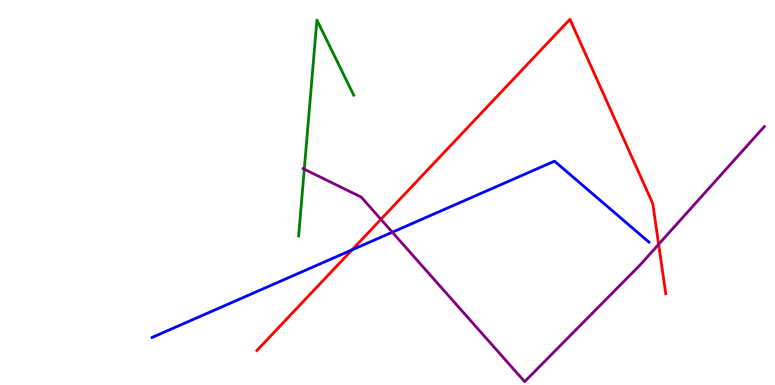[{'lines': ['blue', 'red'], 'intersections': [{'x': 4.54, 'y': 3.51}]}, {'lines': ['green', 'red'], 'intersections': []}, {'lines': ['purple', 'red'], 'intersections': [{'x': 4.91, 'y': 4.3}, {'x': 8.5, 'y': 3.65}]}, {'lines': ['blue', 'green'], 'intersections': []}, {'lines': ['blue', 'purple'], 'intersections': [{'x': 5.06, 'y': 3.97}]}, {'lines': ['green', 'purple'], 'intersections': [{'x': 3.93, 'y': 5.6}]}]